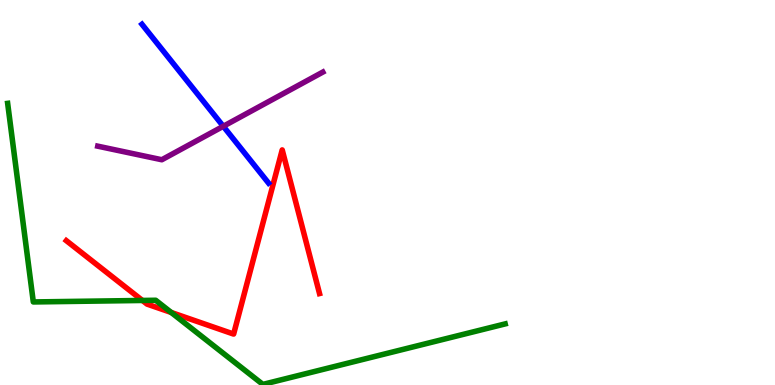[{'lines': ['blue', 'red'], 'intersections': []}, {'lines': ['green', 'red'], 'intersections': [{'x': 1.84, 'y': 2.2}, {'x': 2.21, 'y': 1.88}]}, {'lines': ['purple', 'red'], 'intersections': []}, {'lines': ['blue', 'green'], 'intersections': []}, {'lines': ['blue', 'purple'], 'intersections': [{'x': 2.88, 'y': 6.72}]}, {'lines': ['green', 'purple'], 'intersections': []}]